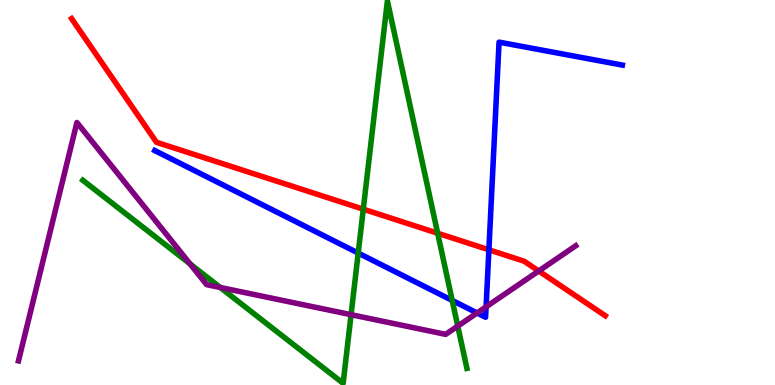[{'lines': ['blue', 'red'], 'intersections': [{'x': 6.31, 'y': 3.51}]}, {'lines': ['green', 'red'], 'intersections': [{'x': 4.69, 'y': 4.57}, {'x': 5.65, 'y': 3.94}]}, {'lines': ['purple', 'red'], 'intersections': [{'x': 6.95, 'y': 2.96}]}, {'lines': ['blue', 'green'], 'intersections': [{'x': 4.62, 'y': 3.43}, {'x': 5.83, 'y': 2.2}]}, {'lines': ['blue', 'purple'], 'intersections': [{'x': 6.16, 'y': 1.87}, {'x': 6.27, 'y': 2.03}]}, {'lines': ['green', 'purple'], 'intersections': [{'x': 2.45, 'y': 3.14}, {'x': 2.84, 'y': 2.53}, {'x': 4.53, 'y': 1.83}, {'x': 5.91, 'y': 1.53}]}]